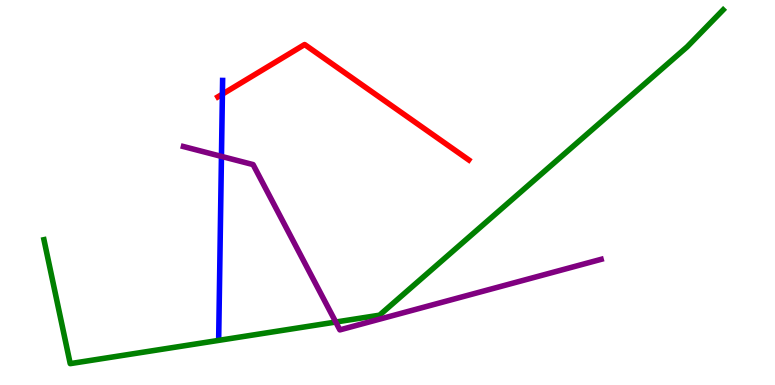[{'lines': ['blue', 'red'], 'intersections': [{'x': 2.87, 'y': 7.55}]}, {'lines': ['green', 'red'], 'intersections': []}, {'lines': ['purple', 'red'], 'intersections': []}, {'lines': ['blue', 'green'], 'intersections': []}, {'lines': ['blue', 'purple'], 'intersections': [{'x': 2.86, 'y': 5.94}]}, {'lines': ['green', 'purple'], 'intersections': [{'x': 4.33, 'y': 1.64}]}]